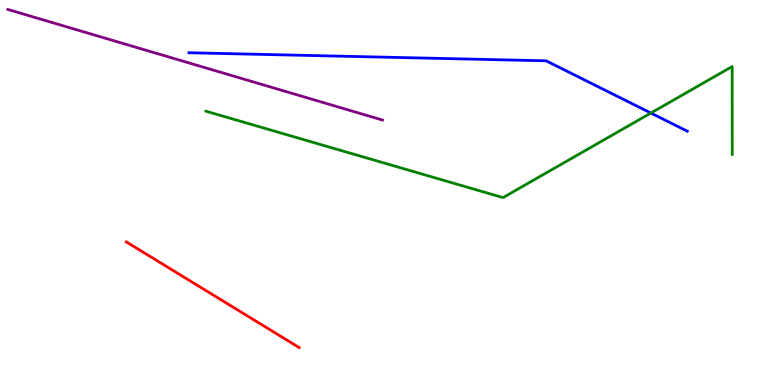[{'lines': ['blue', 'red'], 'intersections': []}, {'lines': ['green', 'red'], 'intersections': []}, {'lines': ['purple', 'red'], 'intersections': []}, {'lines': ['blue', 'green'], 'intersections': [{'x': 8.4, 'y': 7.06}]}, {'lines': ['blue', 'purple'], 'intersections': []}, {'lines': ['green', 'purple'], 'intersections': []}]